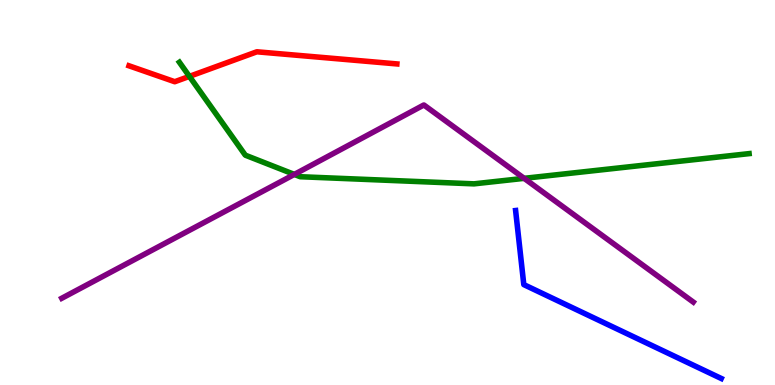[{'lines': ['blue', 'red'], 'intersections': []}, {'lines': ['green', 'red'], 'intersections': [{'x': 2.44, 'y': 8.02}]}, {'lines': ['purple', 'red'], 'intersections': []}, {'lines': ['blue', 'green'], 'intersections': []}, {'lines': ['blue', 'purple'], 'intersections': []}, {'lines': ['green', 'purple'], 'intersections': [{'x': 3.8, 'y': 5.47}, {'x': 6.76, 'y': 5.37}]}]